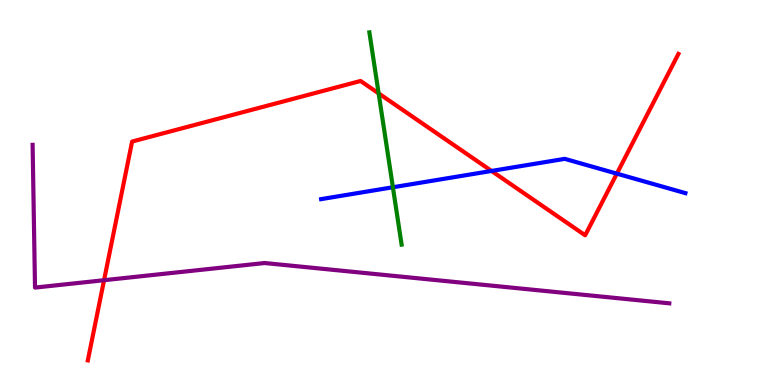[{'lines': ['blue', 'red'], 'intersections': [{'x': 6.34, 'y': 5.56}, {'x': 7.96, 'y': 5.49}]}, {'lines': ['green', 'red'], 'intersections': [{'x': 4.89, 'y': 7.57}]}, {'lines': ['purple', 'red'], 'intersections': [{'x': 1.34, 'y': 2.72}]}, {'lines': ['blue', 'green'], 'intersections': [{'x': 5.07, 'y': 5.14}]}, {'lines': ['blue', 'purple'], 'intersections': []}, {'lines': ['green', 'purple'], 'intersections': []}]